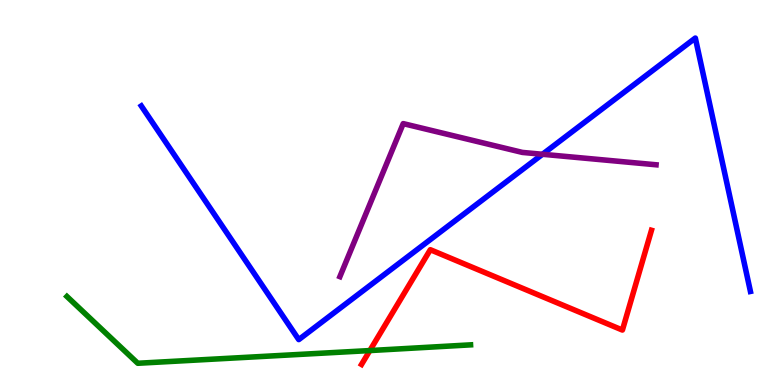[{'lines': ['blue', 'red'], 'intersections': []}, {'lines': ['green', 'red'], 'intersections': [{'x': 4.77, 'y': 0.894}]}, {'lines': ['purple', 'red'], 'intersections': []}, {'lines': ['blue', 'green'], 'intersections': []}, {'lines': ['blue', 'purple'], 'intersections': [{'x': 7.0, 'y': 5.99}]}, {'lines': ['green', 'purple'], 'intersections': []}]